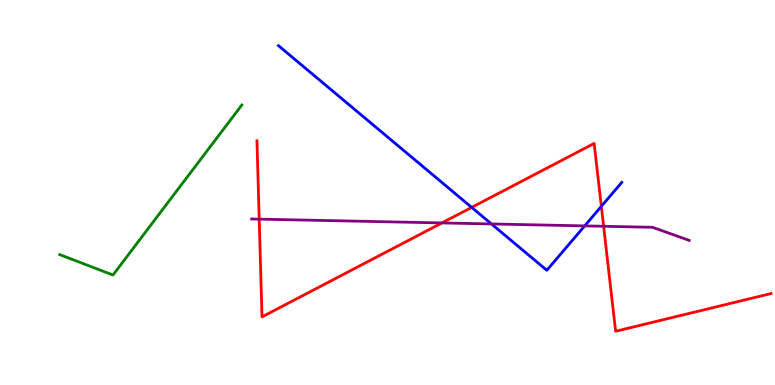[{'lines': ['blue', 'red'], 'intersections': [{'x': 6.09, 'y': 4.61}, {'x': 7.76, 'y': 4.64}]}, {'lines': ['green', 'red'], 'intersections': []}, {'lines': ['purple', 'red'], 'intersections': [{'x': 3.34, 'y': 4.31}, {'x': 5.7, 'y': 4.21}, {'x': 7.79, 'y': 4.12}]}, {'lines': ['blue', 'green'], 'intersections': []}, {'lines': ['blue', 'purple'], 'intersections': [{'x': 6.34, 'y': 4.18}, {'x': 7.54, 'y': 4.13}]}, {'lines': ['green', 'purple'], 'intersections': []}]